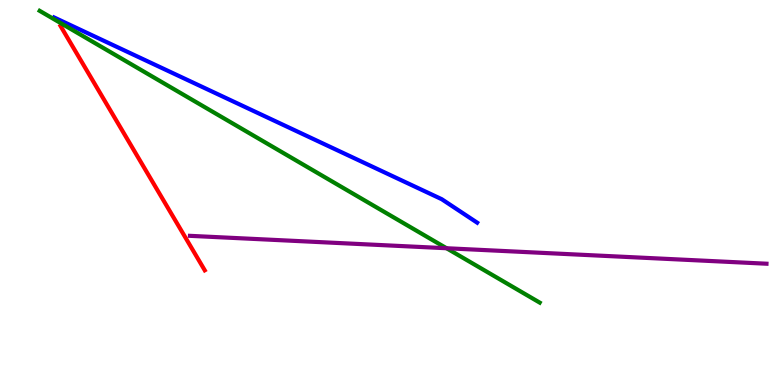[{'lines': ['blue', 'red'], 'intersections': []}, {'lines': ['green', 'red'], 'intersections': []}, {'lines': ['purple', 'red'], 'intersections': []}, {'lines': ['blue', 'green'], 'intersections': []}, {'lines': ['blue', 'purple'], 'intersections': []}, {'lines': ['green', 'purple'], 'intersections': [{'x': 5.76, 'y': 3.55}]}]